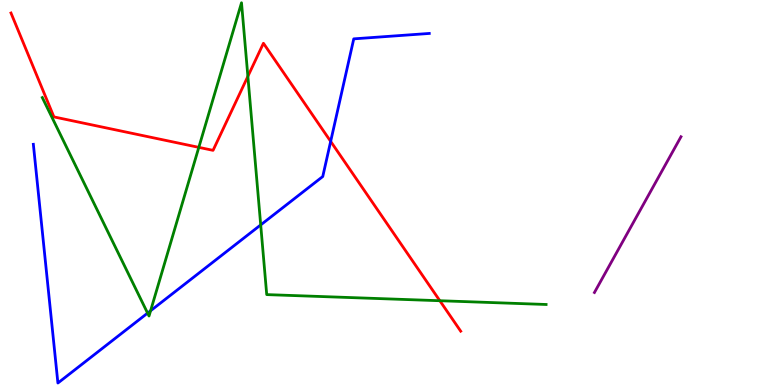[{'lines': ['blue', 'red'], 'intersections': [{'x': 4.27, 'y': 6.33}]}, {'lines': ['green', 'red'], 'intersections': [{'x': 2.57, 'y': 6.17}, {'x': 3.2, 'y': 8.02}, {'x': 5.68, 'y': 2.19}]}, {'lines': ['purple', 'red'], 'intersections': []}, {'lines': ['blue', 'green'], 'intersections': [{'x': 1.9, 'y': 1.87}, {'x': 1.94, 'y': 1.93}, {'x': 3.36, 'y': 4.16}]}, {'lines': ['blue', 'purple'], 'intersections': []}, {'lines': ['green', 'purple'], 'intersections': []}]